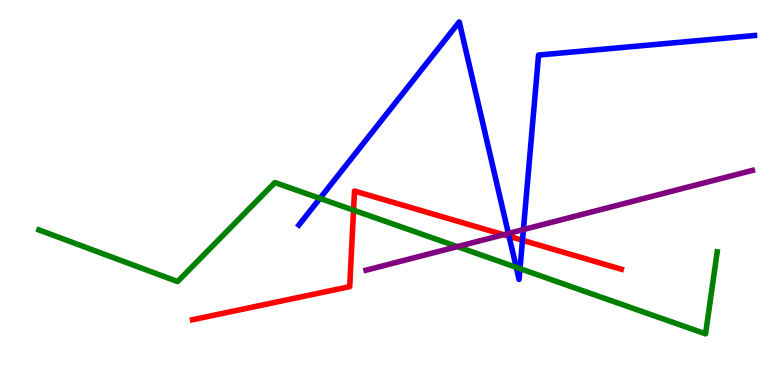[{'lines': ['blue', 'red'], 'intersections': [{'x': 6.57, 'y': 3.86}, {'x': 6.74, 'y': 3.76}]}, {'lines': ['green', 'red'], 'intersections': [{'x': 4.56, 'y': 4.54}]}, {'lines': ['purple', 'red'], 'intersections': [{'x': 6.5, 'y': 3.9}]}, {'lines': ['blue', 'green'], 'intersections': [{'x': 4.13, 'y': 4.85}, {'x': 6.66, 'y': 3.06}, {'x': 6.71, 'y': 3.02}]}, {'lines': ['blue', 'purple'], 'intersections': [{'x': 6.56, 'y': 3.94}, {'x': 6.75, 'y': 4.04}]}, {'lines': ['green', 'purple'], 'intersections': [{'x': 5.9, 'y': 3.59}]}]